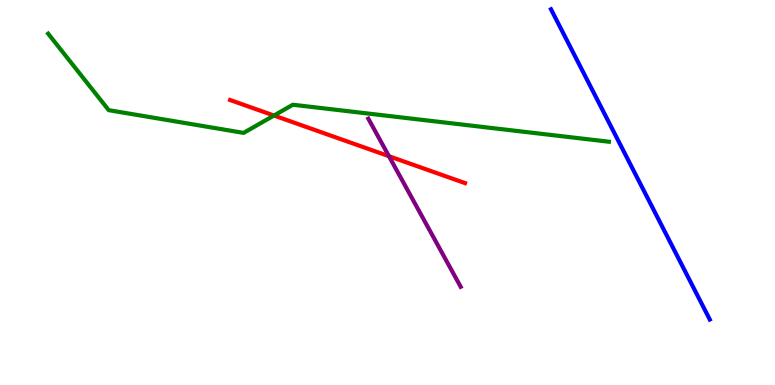[{'lines': ['blue', 'red'], 'intersections': []}, {'lines': ['green', 'red'], 'intersections': [{'x': 3.54, 'y': 7.0}]}, {'lines': ['purple', 'red'], 'intersections': [{'x': 5.02, 'y': 5.94}]}, {'lines': ['blue', 'green'], 'intersections': []}, {'lines': ['blue', 'purple'], 'intersections': []}, {'lines': ['green', 'purple'], 'intersections': []}]